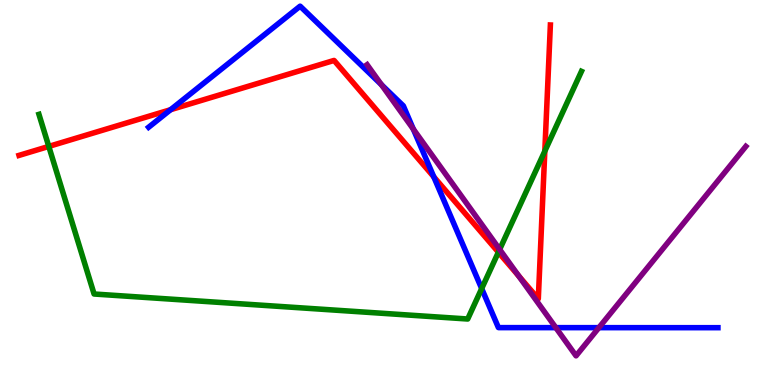[{'lines': ['blue', 'red'], 'intersections': [{'x': 2.2, 'y': 7.15}, {'x': 5.6, 'y': 5.41}]}, {'lines': ['green', 'red'], 'intersections': [{'x': 0.63, 'y': 6.2}, {'x': 6.43, 'y': 3.45}, {'x': 7.03, 'y': 6.07}]}, {'lines': ['purple', 'red'], 'intersections': [{'x': 6.69, 'y': 2.83}]}, {'lines': ['blue', 'green'], 'intersections': [{'x': 6.22, 'y': 2.5}]}, {'lines': ['blue', 'purple'], 'intersections': [{'x': 4.92, 'y': 7.8}, {'x': 5.33, 'y': 6.65}, {'x': 7.17, 'y': 1.49}, {'x': 7.73, 'y': 1.49}]}, {'lines': ['green', 'purple'], 'intersections': [{'x': 6.45, 'y': 3.52}]}]